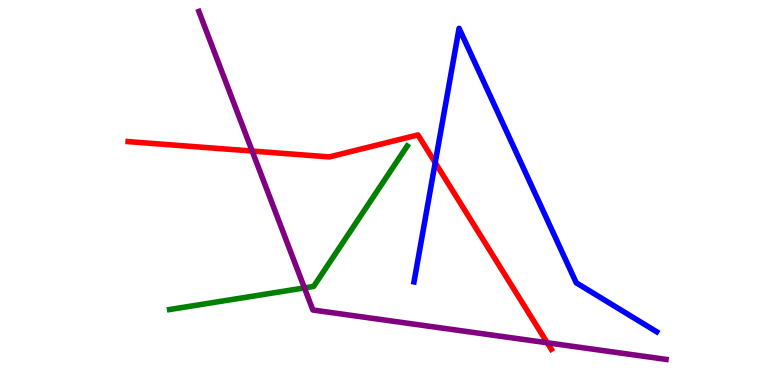[{'lines': ['blue', 'red'], 'intersections': [{'x': 5.62, 'y': 5.78}]}, {'lines': ['green', 'red'], 'intersections': []}, {'lines': ['purple', 'red'], 'intersections': [{'x': 3.25, 'y': 6.08}, {'x': 7.06, 'y': 1.1}]}, {'lines': ['blue', 'green'], 'intersections': []}, {'lines': ['blue', 'purple'], 'intersections': []}, {'lines': ['green', 'purple'], 'intersections': [{'x': 3.93, 'y': 2.52}]}]